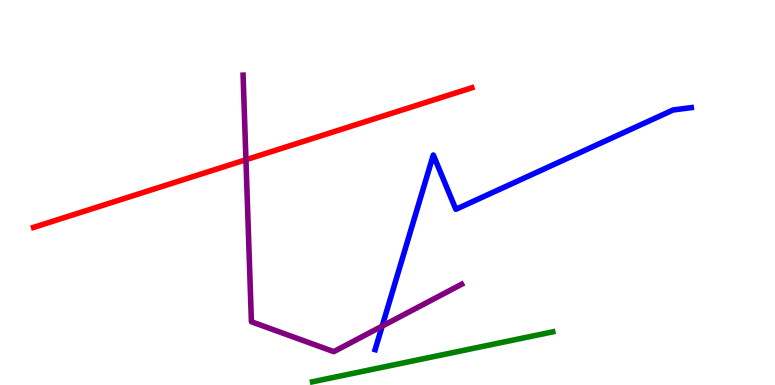[{'lines': ['blue', 'red'], 'intersections': []}, {'lines': ['green', 'red'], 'intersections': []}, {'lines': ['purple', 'red'], 'intersections': [{'x': 3.17, 'y': 5.85}]}, {'lines': ['blue', 'green'], 'intersections': []}, {'lines': ['blue', 'purple'], 'intersections': [{'x': 4.93, 'y': 1.53}]}, {'lines': ['green', 'purple'], 'intersections': []}]